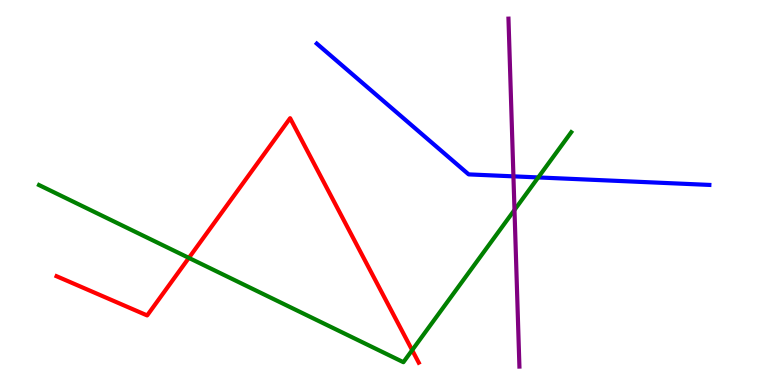[{'lines': ['blue', 'red'], 'intersections': []}, {'lines': ['green', 'red'], 'intersections': [{'x': 2.44, 'y': 3.3}, {'x': 5.32, 'y': 0.905}]}, {'lines': ['purple', 'red'], 'intersections': []}, {'lines': ['blue', 'green'], 'intersections': [{'x': 6.94, 'y': 5.39}]}, {'lines': ['blue', 'purple'], 'intersections': [{'x': 6.62, 'y': 5.42}]}, {'lines': ['green', 'purple'], 'intersections': [{'x': 6.64, 'y': 4.55}]}]